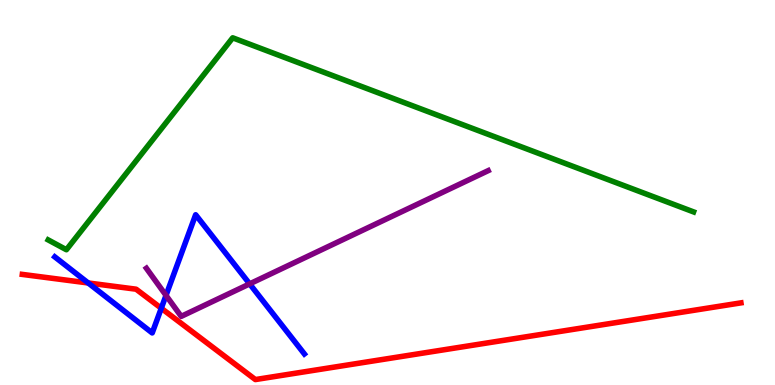[{'lines': ['blue', 'red'], 'intersections': [{'x': 1.14, 'y': 2.65}, {'x': 2.08, 'y': 1.99}]}, {'lines': ['green', 'red'], 'intersections': []}, {'lines': ['purple', 'red'], 'intersections': []}, {'lines': ['blue', 'green'], 'intersections': []}, {'lines': ['blue', 'purple'], 'intersections': [{'x': 2.14, 'y': 2.33}, {'x': 3.22, 'y': 2.63}]}, {'lines': ['green', 'purple'], 'intersections': []}]